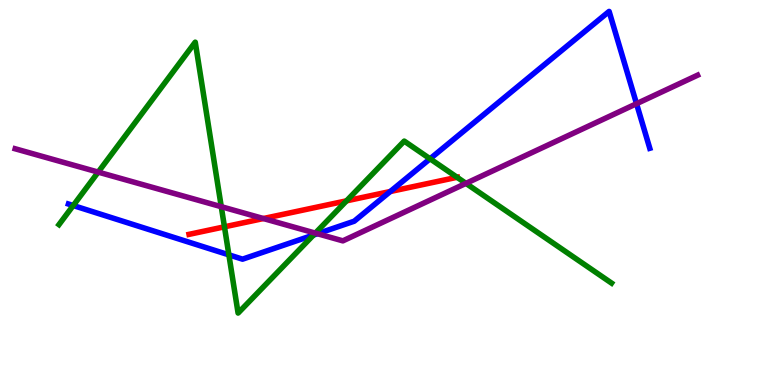[{'lines': ['blue', 'red'], 'intersections': [{'x': 5.04, 'y': 5.03}]}, {'lines': ['green', 'red'], 'intersections': [{'x': 2.9, 'y': 4.11}, {'x': 4.47, 'y': 4.78}, {'x': 5.9, 'y': 5.39}]}, {'lines': ['purple', 'red'], 'intersections': [{'x': 3.4, 'y': 4.32}]}, {'lines': ['blue', 'green'], 'intersections': [{'x': 0.945, 'y': 4.66}, {'x': 2.95, 'y': 3.38}, {'x': 4.04, 'y': 3.89}, {'x': 5.55, 'y': 5.88}]}, {'lines': ['blue', 'purple'], 'intersections': [{'x': 4.1, 'y': 3.93}, {'x': 8.21, 'y': 7.31}]}, {'lines': ['green', 'purple'], 'intersections': [{'x': 1.27, 'y': 5.53}, {'x': 2.86, 'y': 4.63}, {'x': 4.07, 'y': 3.94}, {'x': 6.01, 'y': 5.24}]}]